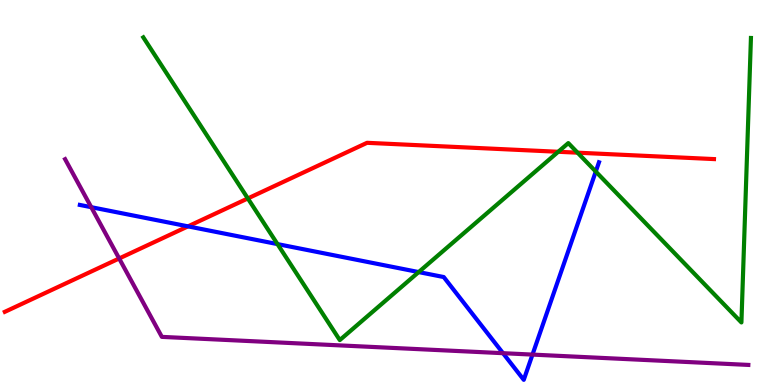[{'lines': ['blue', 'red'], 'intersections': [{'x': 2.43, 'y': 4.12}]}, {'lines': ['green', 'red'], 'intersections': [{'x': 3.2, 'y': 4.85}, {'x': 7.2, 'y': 6.06}, {'x': 7.45, 'y': 6.03}]}, {'lines': ['purple', 'red'], 'intersections': [{'x': 1.54, 'y': 3.29}]}, {'lines': ['blue', 'green'], 'intersections': [{'x': 3.58, 'y': 3.66}, {'x': 5.4, 'y': 2.93}, {'x': 7.69, 'y': 5.54}]}, {'lines': ['blue', 'purple'], 'intersections': [{'x': 1.18, 'y': 4.62}, {'x': 6.49, 'y': 0.826}, {'x': 6.87, 'y': 0.79}]}, {'lines': ['green', 'purple'], 'intersections': []}]